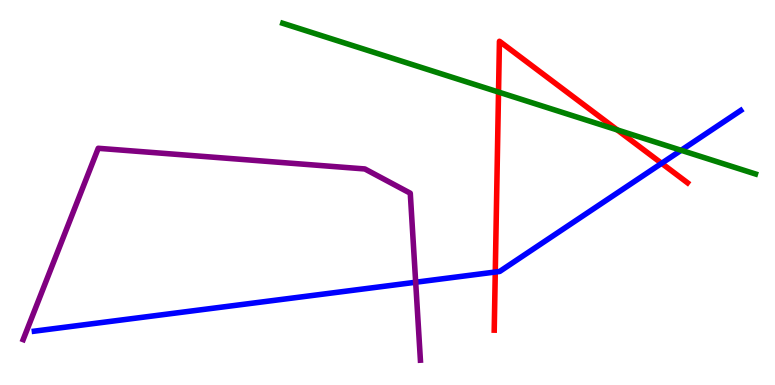[{'lines': ['blue', 'red'], 'intersections': [{'x': 6.39, 'y': 2.93}, {'x': 8.54, 'y': 5.76}]}, {'lines': ['green', 'red'], 'intersections': [{'x': 6.43, 'y': 7.61}, {'x': 7.96, 'y': 6.63}]}, {'lines': ['purple', 'red'], 'intersections': []}, {'lines': ['blue', 'green'], 'intersections': [{'x': 8.79, 'y': 6.1}]}, {'lines': ['blue', 'purple'], 'intersections': [{'x': 5.36, 'y': 2.67}]}, {'lines': ['green', 'purple'], 'intersections': []}]